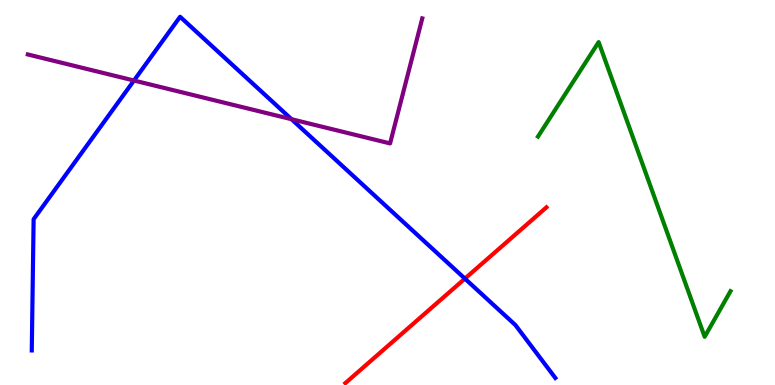[{'lines': ['blue', 'red'], 'intersections': [{'x': 6.0, 'y': 2.76}]}, {'lines': ['green', 'red'], 'intersections': []}, {'lines': ['purple', 'red'], 'intersections': []}, {'lines': ['blue', 'green'], 'intersections': []}, {'lines': ['blue', 'purple'], 'intersections': [{'x': 1.73, 'y': 7.91}, {'x': 3.76, 'y': 6.9}]}, {'lines': ['green', 'purple'], 'intersections': []}]